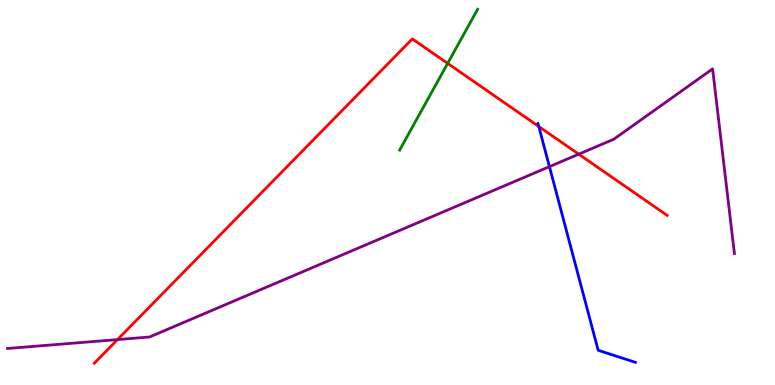[{'lines': ['blue', 'red'], 'intersections': [{'x': 6.95, 'y': 6.71}]}, {'lines': ['green', 'red'], 'intersections': [{'x': 5.78, 'y': 8.35}]}, {'lines': ['purple', 'red'], 'intersections': [{'x': 1.52, 'y': 1.18}, {'x': 7.47, 'y': 6.0}]}, {'lines': ['blue', 'green'], 'intersections': []}, {'lines': ['blue', 'purple'], 'intersections': [{'x': 7.09, 'y': 5.67}]}, {'lines': ['green', 'purple'], 'intersections': []}]